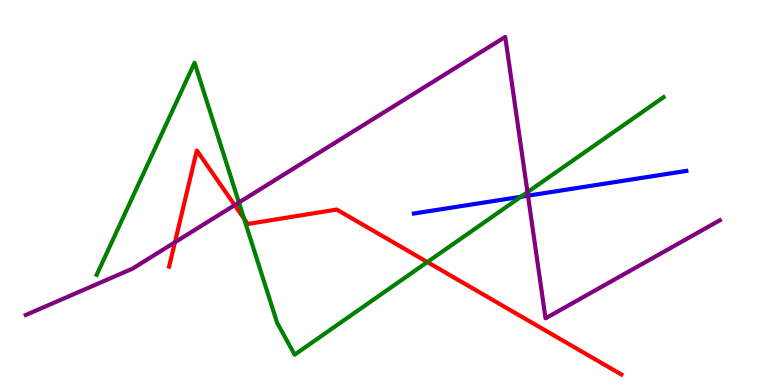[{'lines': ['blue', 'red'], 'intersections': []}, {'lines': ['green', 'red'], 'intersections': [{'x': 3.15, 'y': 4.32}, {'x': 5.51, 'y': 3.19}]}, {'lines': ['purple', 'red'], 'intersections': [{'x': 2.26, 'y': 3.71}, {'x': 3.03, 'y': 4.67}]}, {'lines': ['blue', 'green'], 'intersections': [{'x': 6.72, 'y': 4.89}]}, {'lines': ['blue', 'purple'], 'intersections': [{'x': 6.81, 'y': 4.92}]}, {'lines': ['green', 'purple'], 'intersections': [{'x': 3.08, 'y': 4.74}, {'x': 6.81, 'y': 5.01}]}]